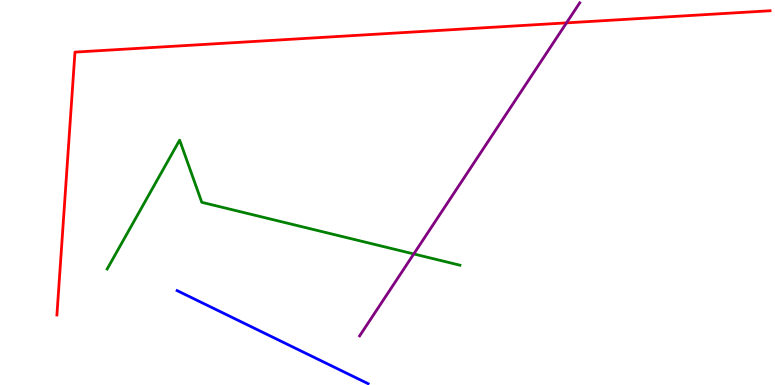[{'lines': ['blue', 'red'], 'intersections': []}, {'lines': ['green', 'red'], 'intersections': []}, {'lines': ['purple', 'red'], 'intersections': [{'x': 7.31, 'y': 9.41}]}, {'lines': ['blue', 'green'], 'intersections': []}, {'lines': ['blue', 'purple'], 'intersections': []}, {'lines': ['green', 'purple'], 'intersections': [{'x': 5.34, 'y': 3.4}]}]